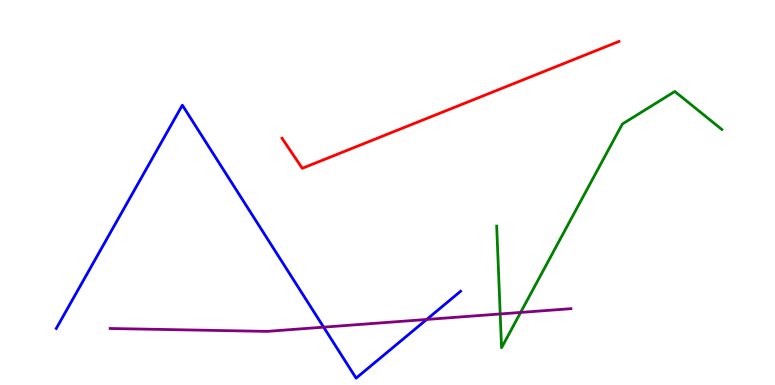[{'lines': ['blue', 'red'], 'intersections': []}, {'lines': ['green', 'red'], 'intersections': []}, {'lines': ['purple', 'red'], 'intersections': []}, {'lines': ['blue', 'green'], 'intersections': []}, {'lines': ['blue', 'purple'], 'intersections': [{'x': 4.18, 'y': 1.5}, {'x': 5.51, 'y': 1.7}]}, {'lines': ['green', 'purple'], 'intersections': [{'x': 6.45, 'y': 1.85}, {'x': 6.72, 'y': 1.88}]}]